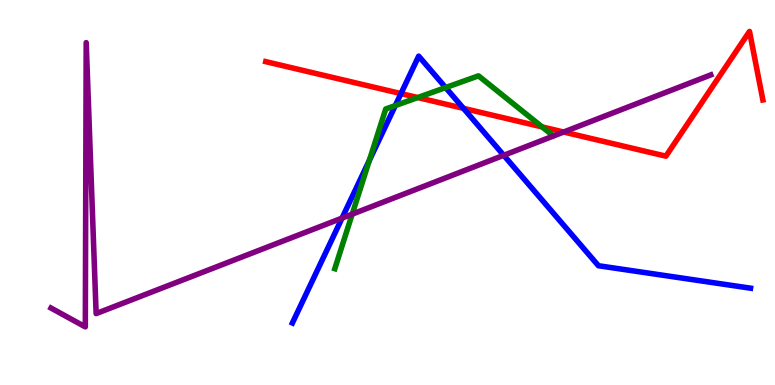[{'lines': ['blue', 'red'], 'intersections': [{'x': 5.17, 'y': 7.57}, {'x': 5.98, 'y': 7.19}]}, {'lines': ['green', 'red'], 'intersections': [{'x': 5.39, 'y': 7.47}, {'x': 7.0, 'y': 6.7}]}, {'lines': ['purple', 'red'], 'intersections': [{'x': 7.27, 'y': 6.57}]}, {'lines': ['blue', 'green'], 'intersections': [{'x': 4.77, 'y': 5.83}, {'x': 5.1, 'y': 7.26}, {'x': 5.75, 'y': 7.73}]}, {'lines': ['blue', 'purple'], 'intersections': [{'x': 4.41, 'y': 4.34}, {'x': 6.5, 'y': 5.97}]}, {'lines': ['green', 'purple'], 'intersections': [{'x': 4.54, 'y': 4.44}]}]